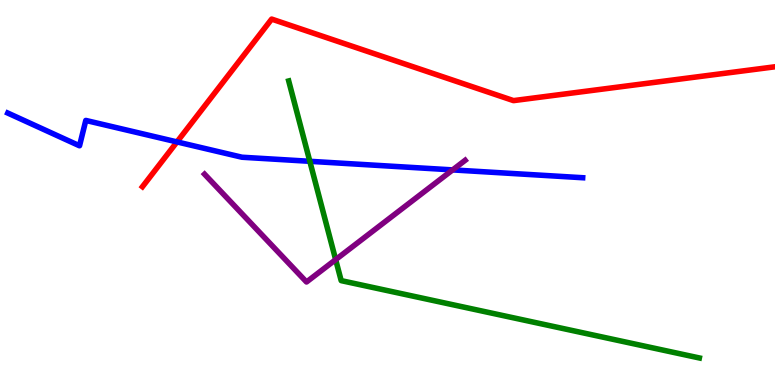[{'lines': ['blue', 'red'], 'intersections': [{'x': 2.28, 'y': 6.31}]}, {'lines': ['green', 'red'], 'intersections': []}, {'lines': ['purple', 'red'], 'intersections': []}, {'lines': ['blue', 'green'], 'intersections': [{'x': 4.0, 'y': 5.81}]}, {'lines': ['blue', 'purple'], 'intersections': [{'x': 5.84, 'y': 5.59}]}, {'lines': ['green', 'purple'], 'intersections': [{'x': 4.33, 'y': 3.26}]}]